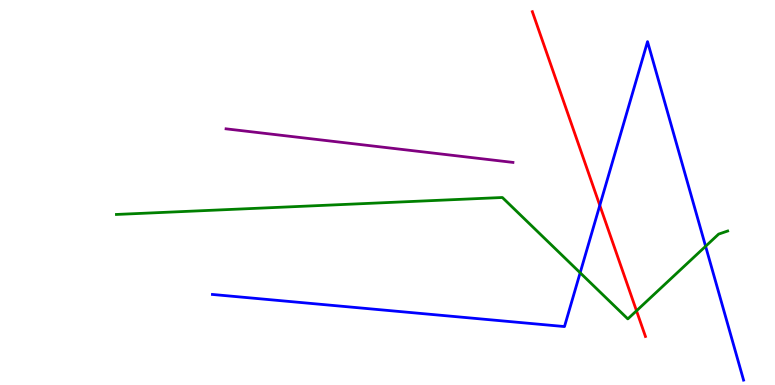[{'lines': ['blue', 'red'], 'intersections': [{'x': 7.74, 'y': 4.67}]}, {'lines': ['green', 'red'], 'intersections': [{'x': 8.21, 'y': 1.93}]}, {'lines': ['purple', 'red'], 'intersections': []}, {'lines': ['blue', 'green'], 'intersections': [{'x': 7.49, 'y': 2.91}, {'x': 9.1, 'y': 3.6}]}, {'lines': ['blue', 'purple'], 'intersections': []}, {'lines': ['green', 'purple'], 'intersections': []}]